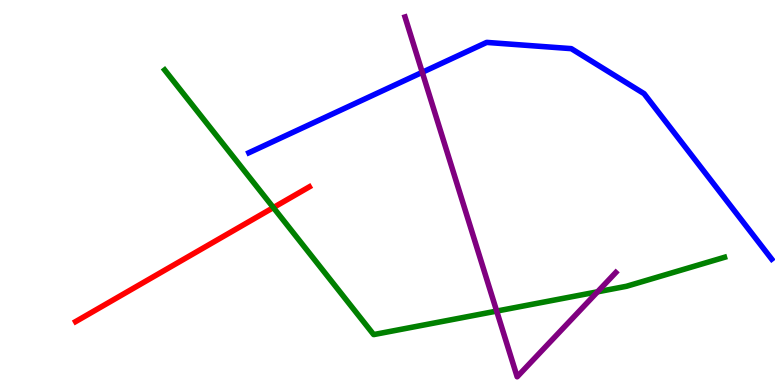[{'lines': ['blue', 'red'], 'intersections': []}, {'lines': ['green', 'red'], 'intersections': [{'x': 3.53, 'y': 4.61}]}, {'lines': ['purple', 'red'], 'intersections': []}, {'lines': ['blue', 'green'], 'intersections': []}, {'lines': ['blue', 'purple'], 'intersections': [{'x': 5.45, 'y': 8.12}]}, {'lines': ['green', 'purple'], 'intersections': [{'x': 6.41, 'y': 1.92}, {'x': 7.71, 'y': 2.42}]}]